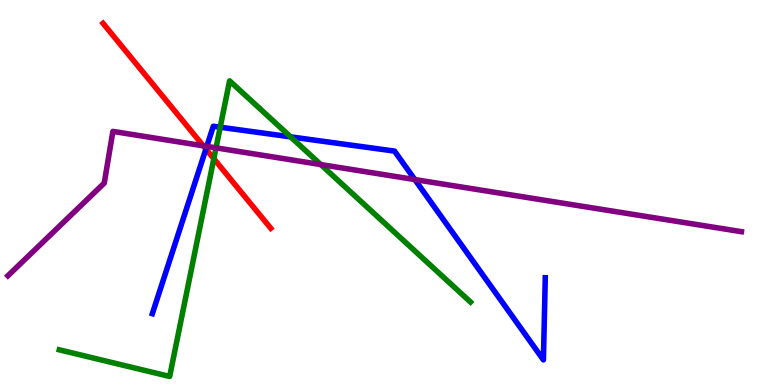[{'lines': ['blue', 'red'], 'intersections': [{'x': 2.66, 'y': 6.13}]}, {'lines': ['green', 'red'], 'intersections': [{'x': 2.76, 'y': 5.88}]}, {'lines': ['purple', 'red'], 'intersections': [{'x': 2.62, 'y': 6.21}]}, {'lines': ['blue', 'green'], 'intersections': [{'x': 2.84, 'y': 6.7}, {'x': 3.75, 'y': 6.45}]}, {'lines': ['blue', 'purple'], 'intersections': [{'x': 2.67, 'y': 6.2}, {'x': 5.35, 'y': 5.34}]}, {'lines': ['green', 'purple'], 'intersections': [{'x': 2.79, 'y': 6.16}, {'x': 4.14, 'y': 5.73}]}]